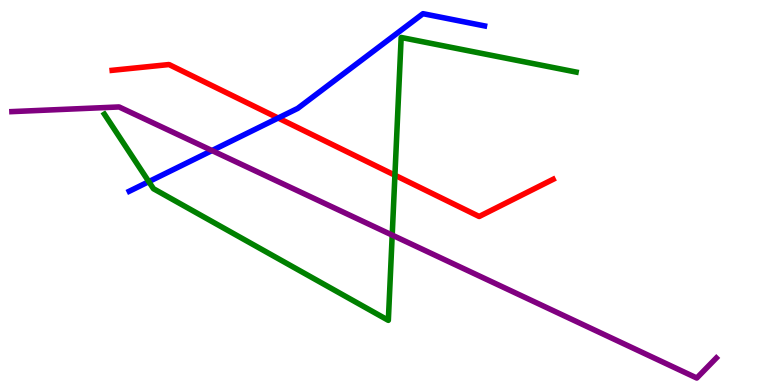[{'lines': ['blue', 'red'], 'intersections': [{'x': 3.59, 'y': 6.93}]}, {'lines': ['green', 'red'], 'intersections': [{'x': 5.1, 'y': 5.45}]}, {'lines': ['purple', 'red'], 'intersections': []}, {'lines': ['blue', 'green'], 'intersections': [{'x': 1.92, 'y': 5.28}]}, {'lines': ['blue', 'purple'], 'intersections': [{'x': 2.74, 'y': 6.09}]}, {'lines': ['green', 'purple'], 'intersections': [{'x': 5.06, 'y': 3.89}]}]